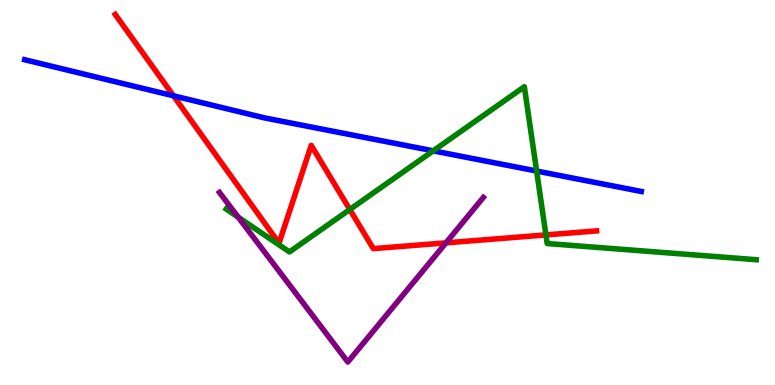[{'lines': ['blue', 'red'], 'intersections': [{'x': 2.24, 'y': 7.51}]}, {'lines': ['green', 'red'], 'intersections': [{'x': 4.51, 'y': 4.56}, {'x': 7.04, 'y': 3.9}]}, {'lines': ['purple', 'red'], 'intersections': [{'x': 5.75, 'y': 3.69}]}, {'lines': ['blue', 'green'], 'intersections': [{'x': 5.59, 'y': 6.08}, {'x': 6.92, 'y': 5.56}]}, {'lines': ['blue', 'purple'], 'intersections': []}, {'lines': ['green', 'purple'], 'intersections': [{'x': 3.07, 'y': 4.36}]}]